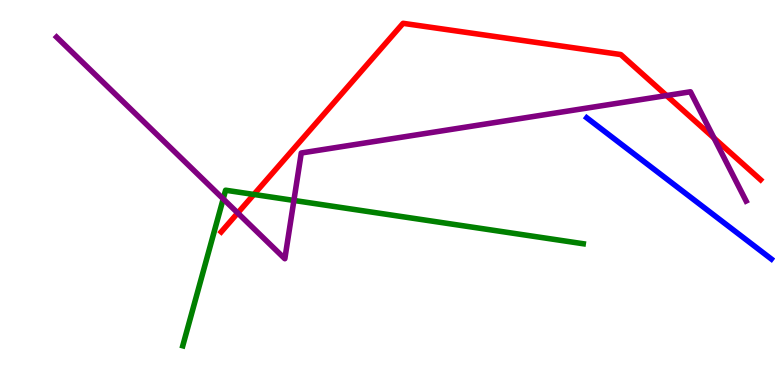[{'lines': ['blue', 'red'], 'intersections': []}, {'lines': ['green', 'red'], 'intersections': [{'x': 3.28, 'y': 4.95}]}, {'lines': ['purple', 'red'], 'intersections': [{'x': 3.07, 'y': 4.47}, {'x': 8.6, 'y': 7.52}, {'x': 9.21, 'y': 6.41}]}, {'lines': ['blue', 'green'], 'intersections': []}, {'lines': ['blue', 'purple'], 'intersections': []}, {'lines': ['green', 'purple'], 'intersections': [{'x': 2.88, 'y': 4.83}, {'x': 3.79, 'y': 4.79}]}]